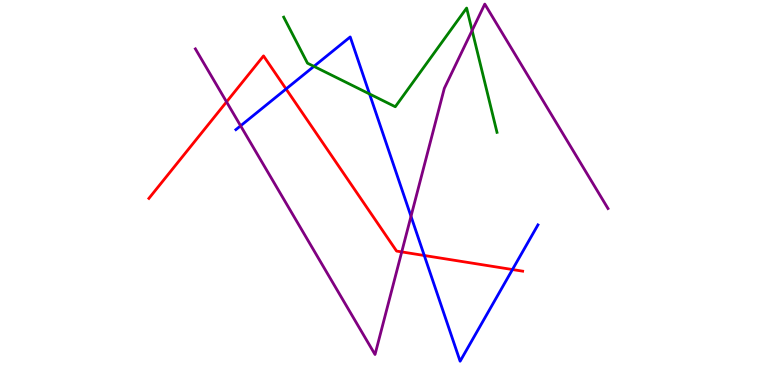[{'lines': ['blue', 'red'], 'intersections': [{'x': 3.69, 'y': 7.69}, {'x': 5.47, 'y': 3.36}, {'x': 6.61, 'y': 3.0}]}, {'lines': ['green', 'red'], 'intersections': []}, {'lines': ['purple', 'red'], 'intersections': [{'x': 2.92, 'y': 7.35}, {'x': 5.18, 'y': 3.46}]}, {'lines': ['blue', 'green'], 'intersections': [{'x': 4.05, 'y': 8.28}, {'x': 4.77, 'y': 7.56}]}, {'lines': ['blue', 'purple'], 'intersections': [{'x': 3.1, 'y': 6.73}, {'x': 5.3, 'y': 4.38}]}, {'lines': ['green', 'purple'], 'intersections': [{'x': 6.09, 'y': 9.21}]}]